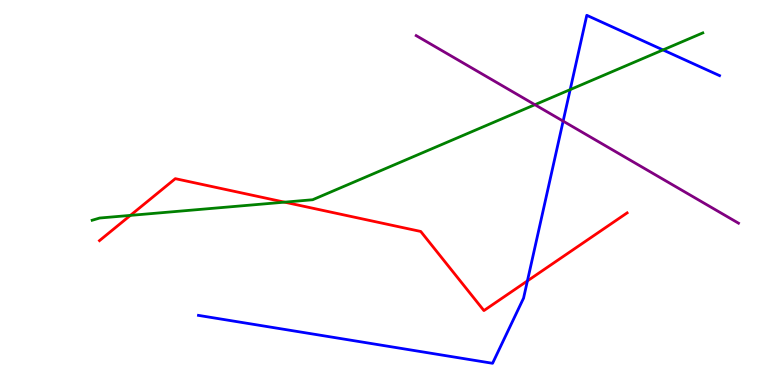[{'lines': ['blue', 'red'], 'intersections': [{'x': 6.81, 'y': 2.7}]}, {'lines': ['green', 'red'], 'intersections': [{'x': 1.68, 'y': 4.41}, {'x': 3.67, 'y': 4.75}]}, {'lines': ['purple', 'red'], 'intersections': []}, {'lines': ['blue', 'green'], 'intersections': [{'x': 7.36, 'y': 7.67}, {'x': 8.55, 'y': 8.7}]}, {'lines': ['blue', 'purple'], 'intersections': [{'x': 7.27, 'y': 6.85}]}, {'lines': ['green', 'purple'], 'intersections': [{'x': 6.9, 'y': 7.28}]}]